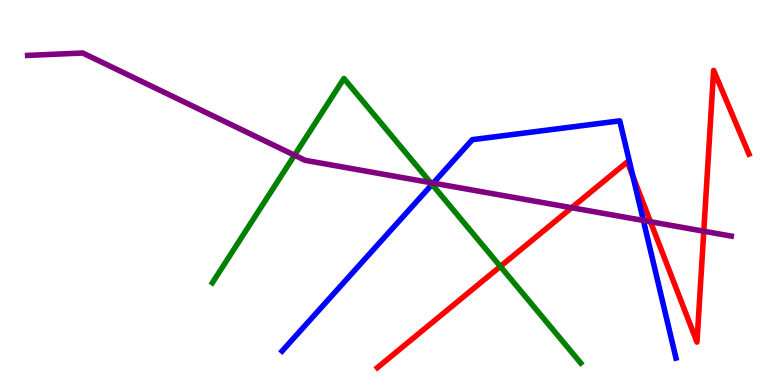[{'lines': ['blue', 'red'], 'intersections': [{'x': 8.17, 'y': 5.42}]}, {'lines': ['green', 'red'], 'intersections': [{'x': 6.46, 'y': 3.08}]}, {'lines': ['purple', 'red'], 'intersections': [{'x': 7.38, 'y': 4.6}, {'x': 8.39, 'y': 4.24}, {'x': 9.08, 'y': 3.99}]}, {'lines': ['blue', 'green'], 'intersections': [{'x': 5.58, 'y': 5.21}]}, {'lines': ['blue', 'purple'], 'intersections': [{'x': 5.59, 'y': 5.24}, {'x': 8.3, 'y': 4.27}]}, {'lines': ['green', 'purple'], 'intersections': [{'x': 3.8, 'y': 5.97}, {'x': 5.56, 'y': 5.26}]}]